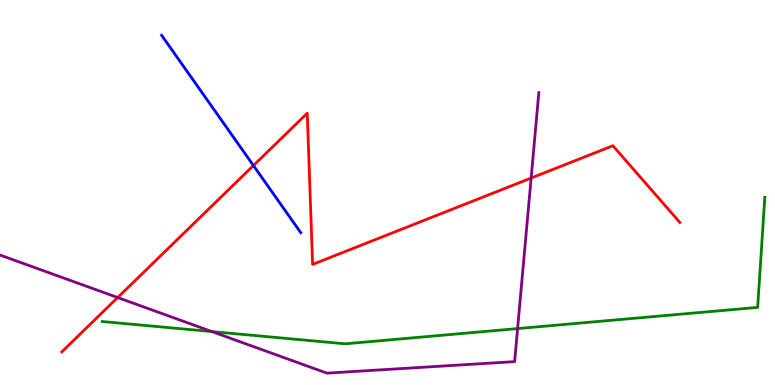[{'lines': ['blue', 'red'], 'intersections': [{'x': 3.27, 'y': 5.7}]}, {'lines': ['green', 'red'], 'intersections': []}, {'lines': ['purple', 'red'], 'intersections': [{'x': 1.52, 'y': 2.27}, {'x': 6.85, 'y': 5.38}]}, {'lines': ['blue', 'green'], 'intersections': []}, {'lines': ['blue', 'purple'], 'intersections': []}, {'lines': ['green', 'purple'], 'intersections': [{'x': 2.73, 'y': 1.39}, {'x': 6.68, 'y': 1.47}]}]